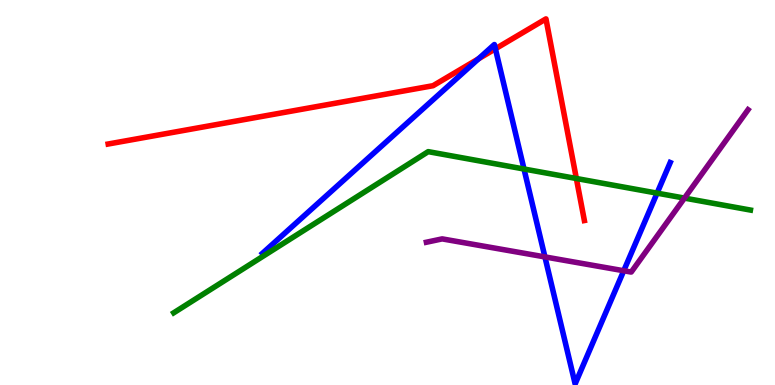[{'lines': ['blue', 'red'], 'intersections': [{'x': 6.17, 'y': 8.47}, {'x': 6.39, 'y': 8.73}]}, {'lines': ['green', 'red'], 'intersections': [{'x': 7.44, 'y': 5.36}]}, {'lines': ['purple', 'red'], 'intersections': []}, {'lines': ['blue', 'green'], 'intersections': [{'x': 6.76, 'y': 5.61}, {'x': 8.48, 'y': 4.98}]}, {'lines': ['blue', 'purple'], 'intersections': [{'x': 7.03, 'y': 3.33}, {'x': 8.05, 'y': 2.97}]}, {'lines': ['green', 'purple'], 'intersections': [{'x': 8.83, 'y': 4.85}]}]